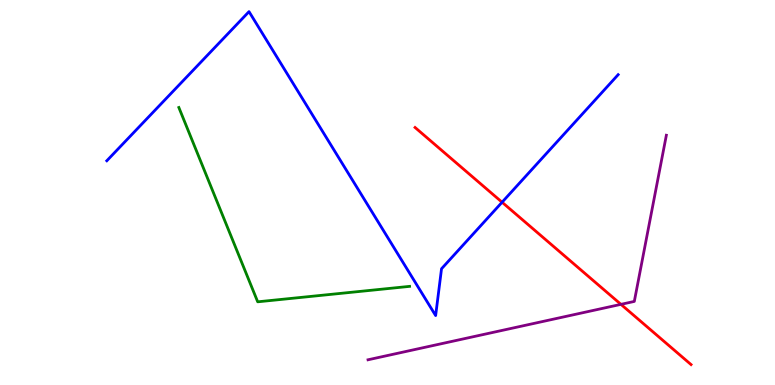[{'lines': ['blue', 'red'], 'intersections': [{'x': 6.48, 'y': 4.75}]}, {'lines': ['green', 'red'], 'intersections': []}, {'lines': ['purple', 'red'], 'intersections': [{'x': 8.01, 'y': 2.09}]}, {'lines': ['blue', 'green'], 'intersections': []}, {'lines': ['blue', 'purple'], 'intersections': []}, {'lines': ['green', 'purple'], 'intersections': []}]